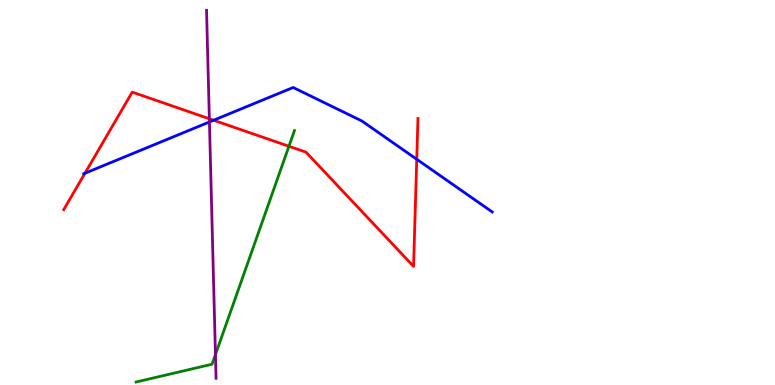[{'lines': ['blue', 'red'], 'intersections': [{'x': 1.1, 'y': 5.5}, {'x': 2.76, 'y': 6.88}, {'x': 5.38, 'y': 5.86}]}, {'lines': ['green', 'red'], 'intersections': [{'x': 3.73, 'y': 6.2}]}, {'lines': ['purple', 'red'], 'intersections': [{'x': 2.7, 'y': 6.91}]}, {'lines': ['blue', 'green'], 'intersections': []}, {'lines': ['blue', 'purple'], 'intersections': [{'x': 2.7, 'y': 6.83}]}, {'lines': ['green', 'purple'], 'intersections': [{'x': 2.78, 'y': 0.79}]}]